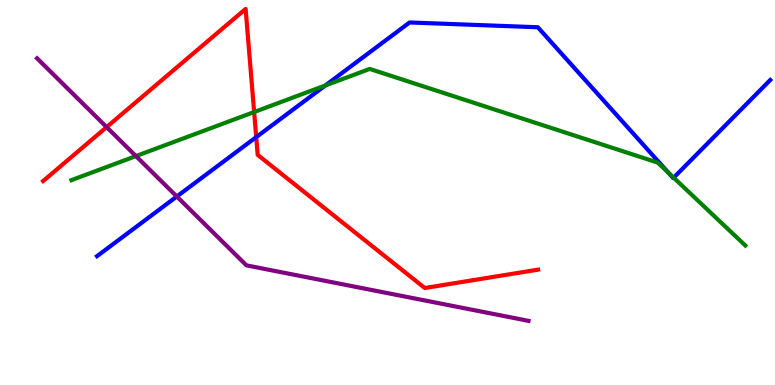[{'lines': ['blue', 'red'], 'intersections': [{'x': 3.31, 'y': 6.44}]}, {'lines': ['green', 'red'], 'intersections': [{'x': 3.28, 'y': 7.09}]}, {'lines': ['purple', 'red'], 'intersections': [{'x': 1.38, 'y': 6.7}]}, {'lines': ['blue', 'green'], 'intersections': [{'x': 4.2, 'y': 7.78}, {'x': 8.62, 'y': 5.52}, {'x': 8.69, 'y': 5.38}]}, {'lines': ['blue', 'purple'], 'intersections': [{'x': 2.28, 'y': 4.9}]}, {'lines': ['green', 'purple'], 'intersections': [{'x': 1.75, 'y': 5.95}]}]